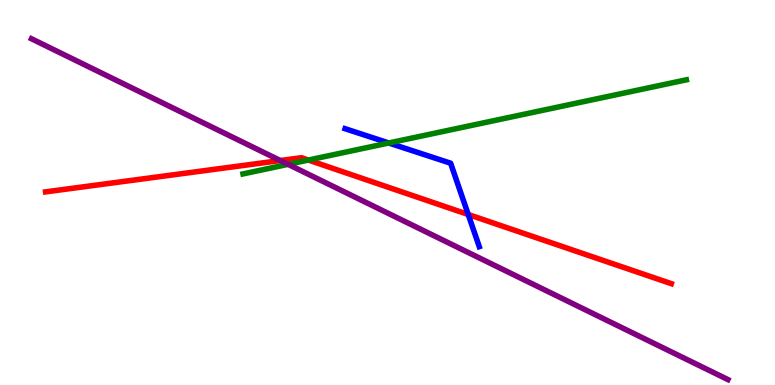[{'lines': ['blue', 'red'], 'intersections': [{'x': 6.04, 'y': 4.43}]}, {'lines': ['green', 'red'], 'intersections': [{'x': 3.98, 'y': 5.84}]}, {'lines': ['purple', 'red'], 'intersections': [{'x': 3.62, 'y': 5.83}]}, {'lines': ['blue', 'green'], 'intersections': [{'x': 5.02, 'y': 6.29}]}, {'lines': ['blue', 'purple'], 'intersections': []}, {'lines': ['green', 'purple'], 'intersections': [{'x': 3.72, 'y': 5.73}]}]